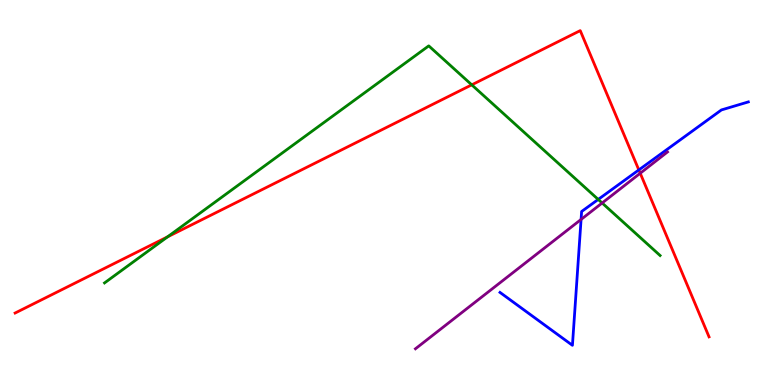[{'lines': ['blue', 'red'], 'intersections': [{'x': 8.24, 'y': 5.59}]}, {'lines': ['green', 'red'], 'intersections': [{'x': 2.16, 'y': 3.85}, {'x': 6.09, 'y': 7.8}]}, {'lines': ['purple', 'red'], 'intersections': [{'x': 8.26, 'y': 5.5}]}, {'lines': ['blue', 'green'], 'intersections': [{'x': 7.72, 'y': 4.82}]}, {'lines': ['blue', 'purple'], 'intersections': [{'x': 7.5, 'y': 4.3}]}, {'lines': ['green', 'purple'], 'intersections': [{'x': 7.77, 'y': 4.73}]}]